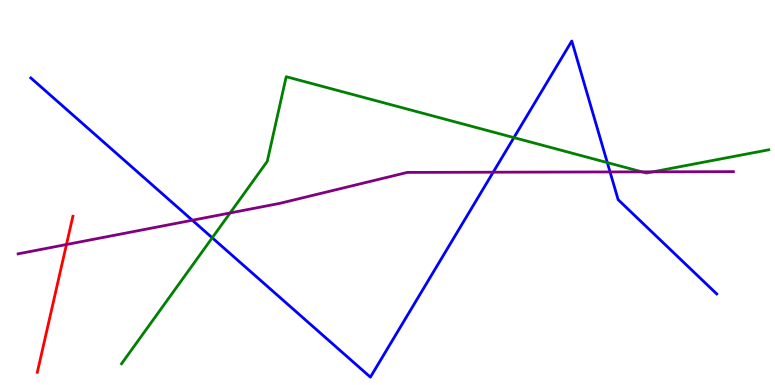[{'lines': ['blue', 'red'], 'intersections': []}, {'lines': ['green', 'red'], 'intersections': []}, {'lines': ['purple', 'red'], 'intersections': [{'x': 0.858, 'y': 3.65}]}, {'lines': ['blue', 'green'], 'intersections': [{'x': 2.74, 'y': 3.82}, {'x': 6.63, 'y': 6.43}, {'x': 7.84, 'y': 5.78}]}, {'lines': ['blue', 'purple'], 'intersections': [{'x': 2.48, 'y': 4.28}, {'x': 6.36, 'y': 5.53}, {'x': 7.87, 'y': 5.53}]}, {'lines': ['green', 'purple'], 'intersections': [{'x': 2.97, 'y': 4.47}, {'x': 8.28, 'y': 5.54}, {'x': 8.42, 'y': 5.54}]}]